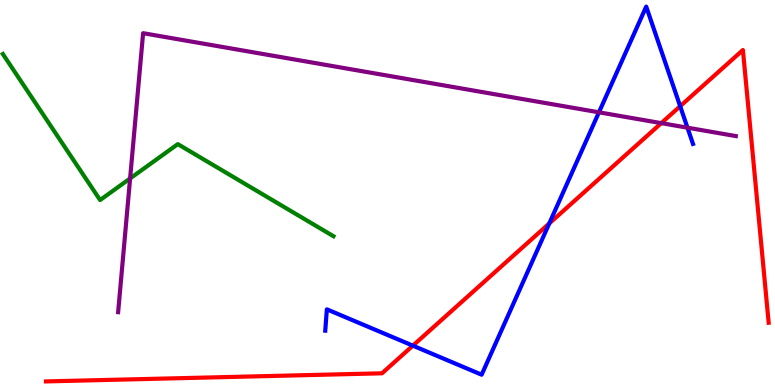[{'lines': ['blue', 'red'], 'intersections': [{'x': 5.33, 'y': 1.02}, {'x': 7.09, 'y': 4.2}, {'x': 8.78, 'y': 7.24}]}, {'lines': ['green', 'red'], 'intersections': []}, {'lines': ['purple', 'red'], 'intersections': [{'x': 8.53, 'y': 6.8}]}, {'lines': ['blue', 'green'], 'intersections': []}, {'lines': ['blue', 'purple'], 'intersections': [{'x': 7.73, 'y': 7.08}, {'x': 8.87, 'y': 6.68}]}, {'lines': ['green', 'purple'], 'intersections': [{'x': 1.68, 'y': 5.37}]}]